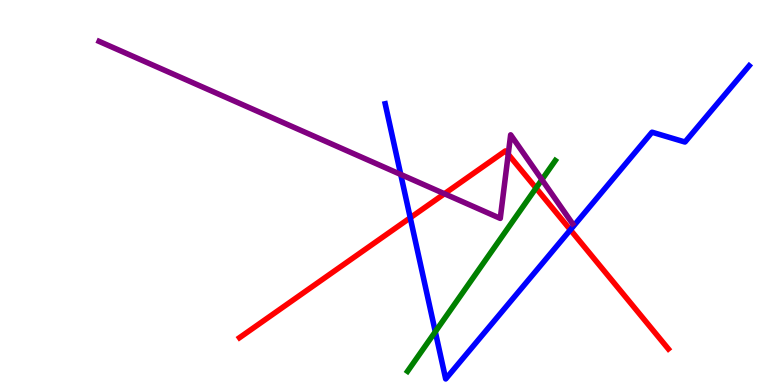[{'lines': ['blue', 'red'], 'intersections': [{'x': 5.29, 'y': 4.34}, {'x': 7.36, 'y': 4.03}]}, {'lines': ['green', 'red'], 'intersections': [{'x': 6.92, 'y': 5.12}]}, {'lines': ['purple', 'red'], 'intersections': [{'x': 5.73, 'y': 4.97}, {'x': 6.56, 'y': 5.99}]}, {'lines': ['blue', 'green'], 'intersections': [{'x': 5.62, 'y': 1.38}]}, {'lines': ['blue', 'purple'], 'intersections': [{'x': 5.17, 'y': 5.47}]}, {'lines': ['green', 'purple'], 'intersections': [{'x': 6.99, 'y': 5.33}]}]